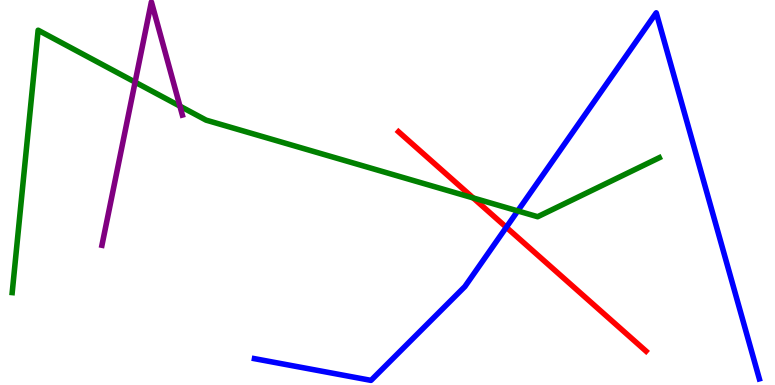[{'lines': ['blue', 'red'], 'intersections': [{'x': 6.53, 'y': 4.1}]}, {'lines': ['green', 'red'], 'intersections': [{'x': 6.11, 'y': 4.86}]}, {'lines': ['purple', 'red'], 'intersections': []}, {'lines': ['blue', 'green'], 'intersections': [{'x': 6.68, 'y': 4.52}]}, {'lines': ['blue', 'purple'], 'intersections': []}, {'lines': ['green', 'purple'], 'intersections': [{'x': 1.74, 'y': 7.87}, {'x': 2.32, 'y': 7.24}]}]